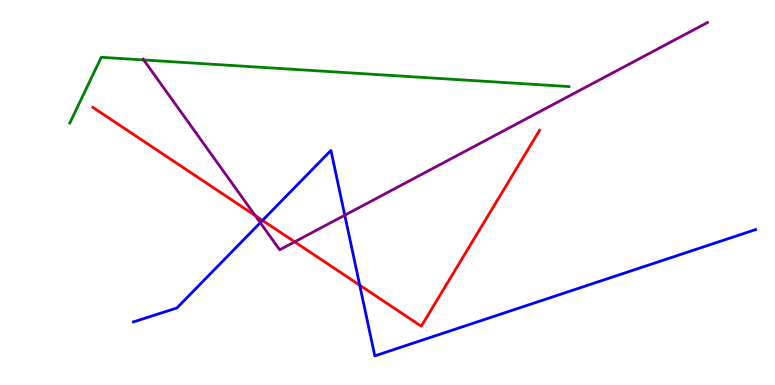[{'lines': ['blue', 'red'], 'intersections': [{'x': 3.39, 'y': 4.27}, {'x': 4.64, 'y': 2.59}]}, {'lines': ['green', 'red'], 'intersections': []}, {'lines': ['purple', 'red'], 'intersections': [{'x': 3.29, 'y': 4.4}, {'x': 3.8, 'y': 3.72}]}, {'lines': ['blue', 'green'], 'intersections': []}, {'lines': ['blue', 'purple'], 'intersections': [{'x': 3.36, 'y': 4.22}, {'x': 4.45, 'y': 4.41}]}, {'lines': ['green', 'purple'], 'intersections': [{'x': 1.85, 'y': 8.44}]}]